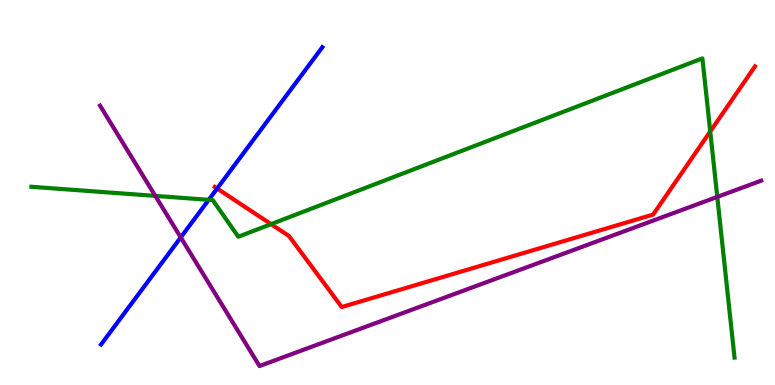[{'lines': ['blue', 'red'], 'intersections': [{'x': 2.8, 'y': 5.1}]}, {'lines': ['green', 'red'], 'intersections': [{'x': 3.5, 'y': 4.18}, {'x': 9.16, 'y': 6.58}]}, {'lines': ['purple', 'red'], 'intersections': []}, {'lines': ['blue', 'green'], 'intersections': [{'x': 2.69, 'y': 4.81}]}, {'lines': ['blue', 'purple'], 'intersections': [{'x': 2.33, 'y': 3.83}]}, {'lines': ['green', 'purple'], 'intersections': [{'x': 2.0, 'y': 4.91}, {'x': 9.26, 'y': 4.89}]}]